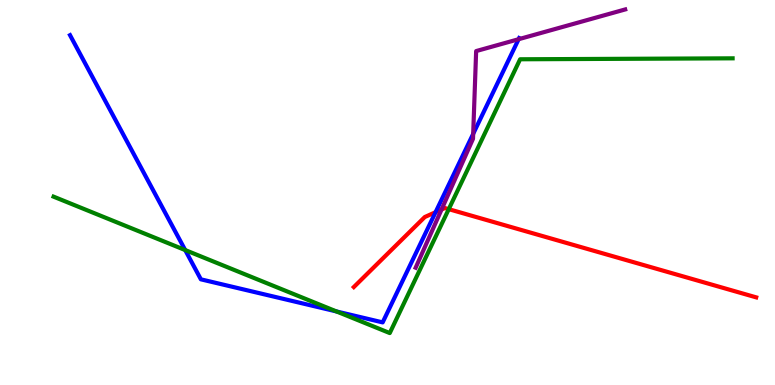[{'lines': ['blue', 'red'], 'intersections': [{'x': 5.62, 'y': 4.49}]}, {'lines': ['green', 'red'], 'intersections': [{'x': 5.79, 'y': 4.57}]}, {'lines': ['purple', 'red'], 'intersections': [{'x': 5.7, 'y': 4.56}]}, {'lines': ['blue', 'green'], 'intersections': [{'x': 2.39, 'y': 3.5}, {'x': 4.34, 'y': 1.91}]}, {'lines': ['blue', 'purple'], 'intersections': [{'x': 6.11, 'y': 6.52}, {'x': 6.69, 'y': 8.98}]}, {'lines': ['green', 'purple'], 'intersections': []}]